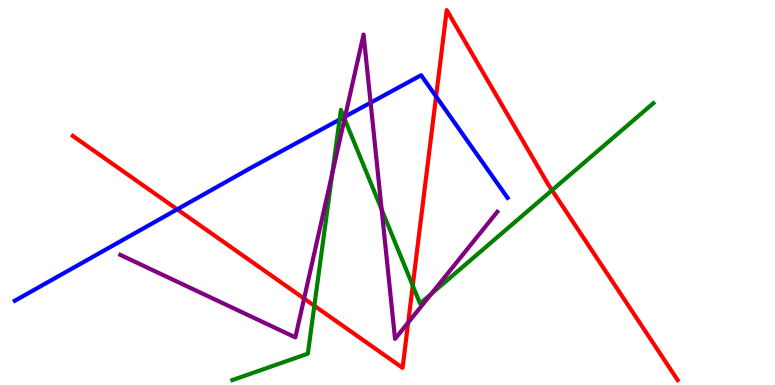[{'lines': ['blue', 'red'], 'intersections': [{'x': 2.29, 'y': 4.56}, {'x': 5.63, 'y': 7.49}]}, {'lines': ['green', 'red'], 'intersections': [{'x': 4.06, 'y': 2.06}, {'x': 5.33, 'y': 2.58}, {'x': 7.12, 'y': 5.06}]}, {'lines': ['purple', 'red'], 'intersections': [{'x': 3.92, 'y': 2.24}, {'x': 5.27, 'y': 1.62}]}, {'lines': ['blue', 'green'], 'intersections': [{'x': 4.38, 'y': 6.89}, {'x': 4.44, 'y': 6.96}]}, {'lines': ['blue', 'purple'], 'intersections': [{'x': 4.45, 'y': 6.97}, {'x': 4.78, 'y': 7.33}]}, {'lines': ['green', 'purple'], 'intersections': [{'x': 4.29, 'y': 5.5}, {'x': 4.45, 'y': 6.91}, {'x': 4.92, 'y': 4.56}, {'x': 5.56, 'y': 2.36}]}]